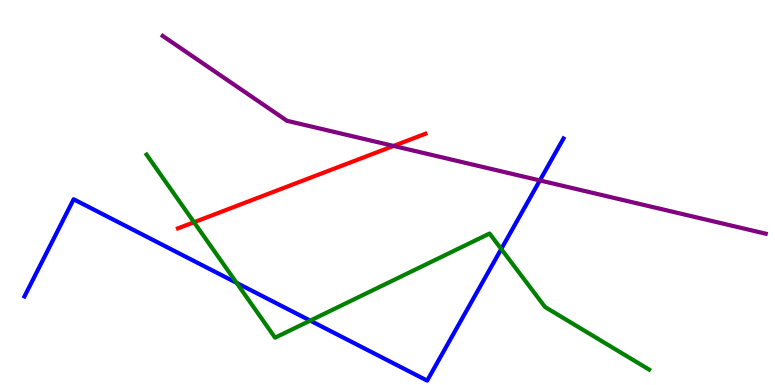[{'lines': ['blue', 'red'], 'intersections': []}, {'lines': ['green', 'red'], 'intersections': [{'x': 2.5, 'y': 4.23}]}, {'lines': ['purple', 'red'], 'intersections': [{'x': 5.08, 'y': 6.21}]}, {'lines': ['blue', 'green'], 'intersections': [{'x': 3.05, 'y': 2.65}, {'x': 4.0, 'y': 1.67}, {'x': 6.47, 'y': 3.53}]}, {'lines': ['blue', 'purple'], 'intersections': [{'x': 6.97, 'y': 5.31}]}, {'lines': ['green', 'purple'], 'intersections': []}]